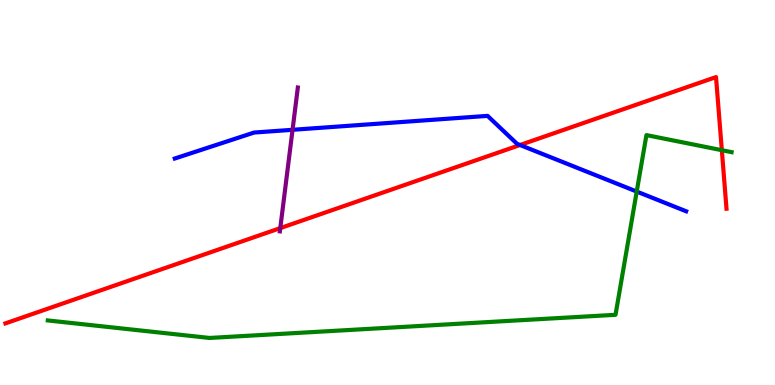[{'lines': ['blue', 'red'], 'intersections': [{'x': 6.71, 'y': 6.23}]}, {'lines': ['green', 'red'], 'intersections': [{'x': 9.31, 'y': 6.1}]}, {'lines': ['purple', 'red'], 'intersections': [{'x': 3.62, 'y': 4.08}]}, {'lines': ['blue', 'green'], 'intersections': [{'x': 8.22, 'y': 5.02}]}, {'lines': ['blue', 'purple'], 'intersections': [{'x': 3.77, 'y': 6.63}]}, {'lines': ['green', 'purple'], 'intersections': []}]